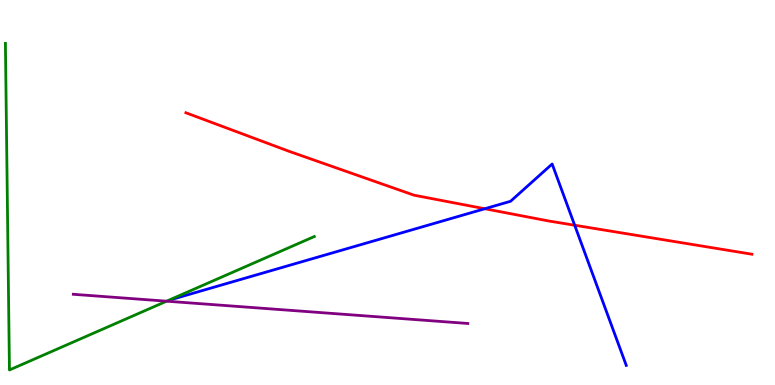[{'lines': ['blue', 'red'], 'intersections': [{'x': 6.26, 'y': 4.58}, {'x': 7.42, 'y': 4.15}]}, {'lines': ['green', 'red'], 'intersections': []}, {'lines': ['purple', 'red'], 'intersections': []}, {'lines': ['blue', 'green'], 'intersections': []}, {'lines': ['blue', 'purple'], 'intersections': []}, {'lines': ['green', 'purple'], 'intersections': [{'x': 2.15, 'y': 2.18}]}]